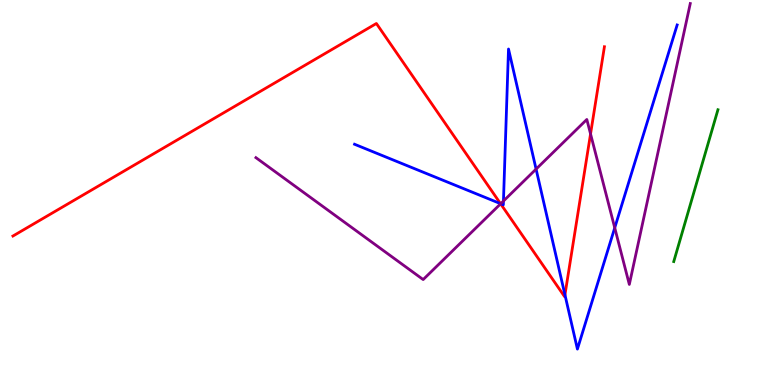[{'lines': ['blue', 'red'], 'intersections': [{'x': 6.46, 'y': 4.71}, {'x': 7.29, 'y': 2.34}]}, {'lines': ['green', 'red'], 'intersections': []}, {'lines': ['purple', 'red'], 'intersections': [{'x': 6.46, 'y': 4.71}, {'x': 7.62, 'y': 6.52}]}, {'lines': ['blue', 'green'], 'intersections': []}, {'lines': ['blue', 'purple'], 'intersections': [{'x': 6.46, 'y': 4.71}, {'x': 6.5, 'y': 4.78}, {'x': 6.92, 'y': 5.61}, {'x': 7.93, 'y': 4.08}]}, {'lines': ['green', 'purple'], 'intersections': []}]